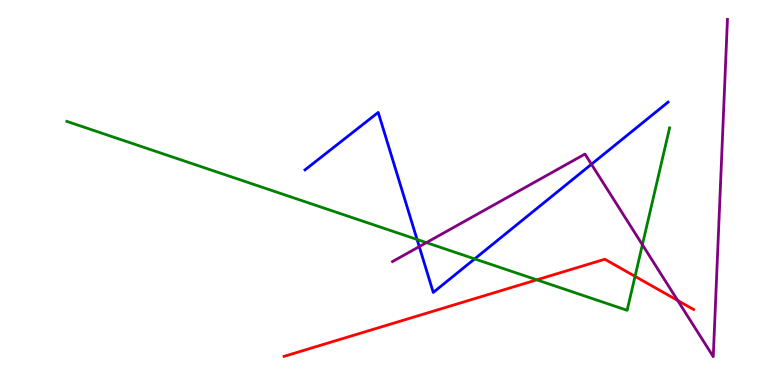[{'lines': ['blue', 'red'], 'intersections': []}, {'lines': ['green', 'red'], 'intersections': [{'x': 6.93, 'y': 2.73}, {'x': 8.19, 'y': 2.82}]}, {'lines': ['purple', 'red'], 'intersections': [{'x': 8.74, 'y': 2.2}]}, {'lines': ['blue', 'green'], 'intersections': [{'x': 5.38, 'y': 3.78}, {'x': 6.12, 'y': 3.28}]}, {'lines': ['blue', 'purple'], 'intersections': [{'x': 5.41, 'y': 3.59}, {'x': 7.63, 'y': 5.73}]}, {'lines': ['green', 'purple'], 'intersections': [{'x': 5.5, 'y': 3.7}, {'x': 8.29, 'y': 3.64}]}]